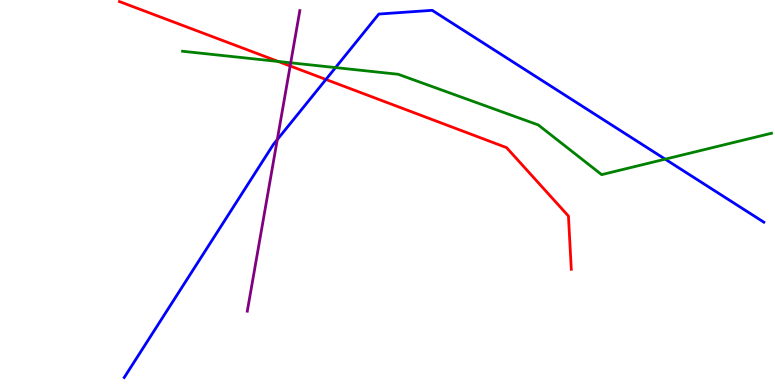[{'lines': ['blue', 'red'], 'intersections': [{'x': 4.21, 'y': 7.94}]}, {'lines': ['green', 'red'], 'intersections': [{'x': 3.59, 'y': 8.4}]}, {'lines': ['purple', 'red'], 'intersections': [{'x': 3.74, 'y': 8.29}]}, {'lines': ['blue', 'green'], 'intersections': [{'x': 4.33, 'y': 8.24}, {'x': 8.58, 'y': 5.87}]}, {'lines': ['blue', 'purple'], 'intersections': [{'x': 3.58, 'y': 6.37}]}, {'lines': ['green', 'purple'], 'intersections': [{'x': 3.75, 'y': 8.37}]}]